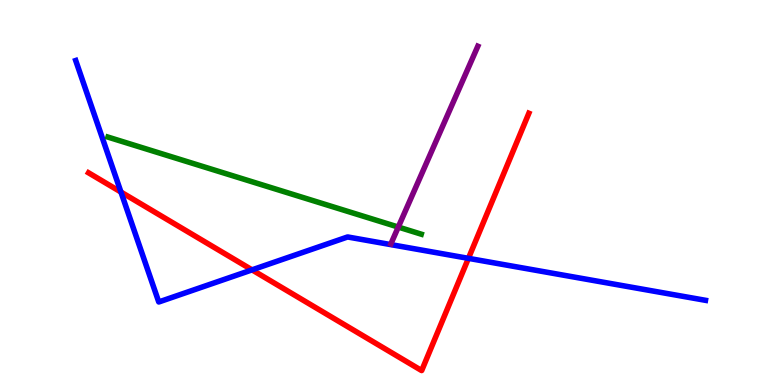[{'lines': ['blue', 'red'], 'intersections': [{'x': 1.56, 'y': 5.01}, {'x': 3.25, 'y': 2.99}, {'x': 6.04, 'y': 3.29}]}, {'lines': ['green', 'red'], 'intersections': []}, {'lines': ['purple', 'red'], 'intersections': []}, {'lines': ['blue', 'green'], 'intersections': []}, {'lines': ['blue', 'purple'], 'intersections': []}, {'lines': ['green', 'purple'], 'intersections': [{'x': 5.14, 'y': 4.1}]}]